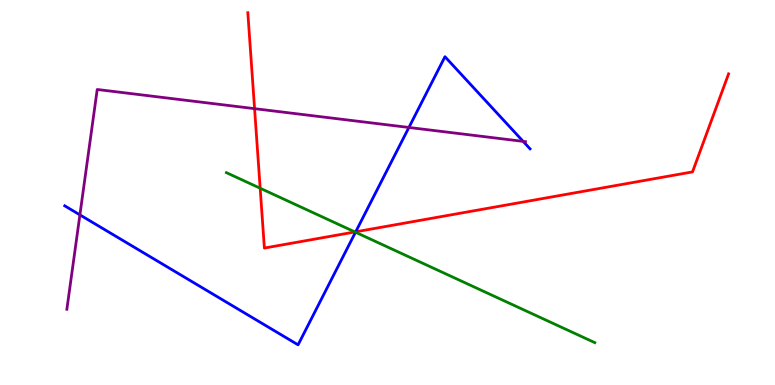[{'lines': ['blue', 'red'], 'intersections': [{'x': 4.59, 'y': 3.98}]}, {'lines': ['green', 'red'], 'intersections': [{'x': 3.36, 'y': 5.11}, {'x': 4.58, 'y': 3.98}]}, {'lines': ['purple', 'red'], 'intersections': [{'x': 3.28, 'y': 7.18}]}, {'lines': ['blue', 'green'], 'intersections': [{'x': 4.59, 'y': 3.97}]}, {'lines': ['blue', 'purple'], 'intersections': [{'x': 1.03, 'y': 4.42}, {'x': 5.28, 'y': 6.69}, {'x': 6.75, 'y': 6.33}]}, {'lines': ['green', 'purple'], 'intersections': []}]